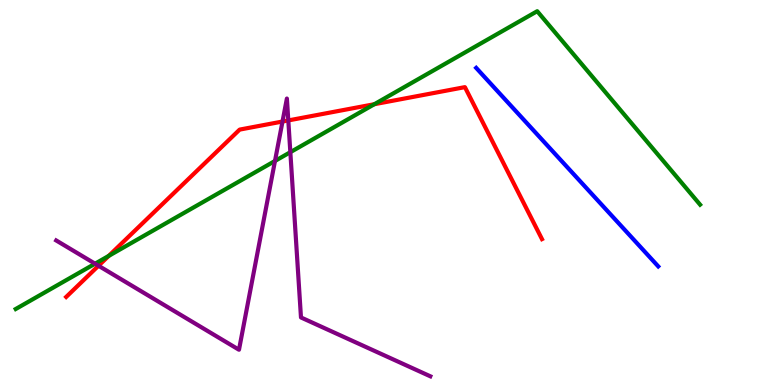[{'lines': ['blue', 'red'], 'intersections': []}, {'lines': ['green', 'red'], 'intersections': [{'x': 1.4, 'y': 3.35}, {'x': 4.83, 'y': 7.29}]}, {'lines': ['purple', 'red'], 'intersections': [{'x': 1.27, 'y': 3.1}, {'x': 3.65, 'y': 6.84}, {'x': 3.72, 'y': 6.87}]}, {'lines': ['blue', 'green'], 'intersections': []}, {'lines': ['blue', 'purple'], 'intersections': []}, {'lines': ['green', 'purple'], 'intersections': [{'x': 1.23, 'y': 3.15}, {'x': 3.55, 'y': 5.82}, {'x': 3.75, 'y': 6.05}]}]